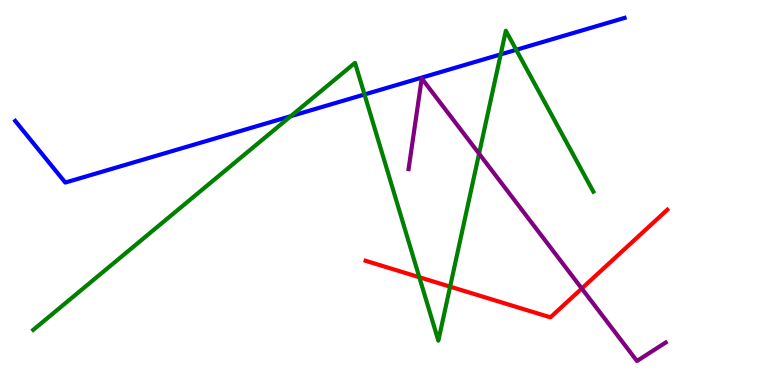[{'lines': ['blue', 'red'], 'intersections': []}, {'lines': ['green', 'red'], 'intersections': [{'x': 5.41, 'y': 2.8}, {'x': 5.81, 'y': 2.55}]}, {'lines': ['purple', 'red'], 'intersections': [{'x': 7.51, 'y': 2.51}]}, {'lines': ['blue', 'green'], 'intersections': [{'x': 3.75, 'y': 6.98}, {'x': 4.7, 'y': 7.55}, {'x': 6.46, 'y': 8.59}, {'x': 6.66, 'y': 8.71}]}, {'lines': ['blue', 'purple'], 'intersections': []}, {'lines': ['green', 'purple'], 'intersections': [{'x': 6.18, 'y': 6.01}]}]